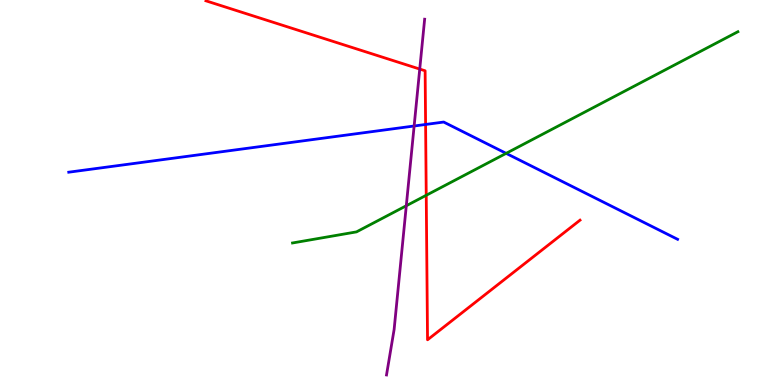[{'lines': ['blue', 'red'], 'intersections': [{'x': 5.49, 'y': 6.77}]}, {'lines': ['green', 'red'], 'intersections': [{'x': 5.5, 'y': 4.93}]}, {'lines': ['purple', 'red'], 'intersections': [{'x': 5.42, 'y': 8.21}]}, {'lines': ['blue', 'green'], 'intersections': [{'x': 6.53, 'y': 6.02}]}, {'lines': ['blue', 'purple'], 'intersections': [{'x': 5.34, 'y': 6.73}]}, {'lines': ['green', 'purple'], 'intersections': [{'x': 5.24, 'y': 4.66}]}]